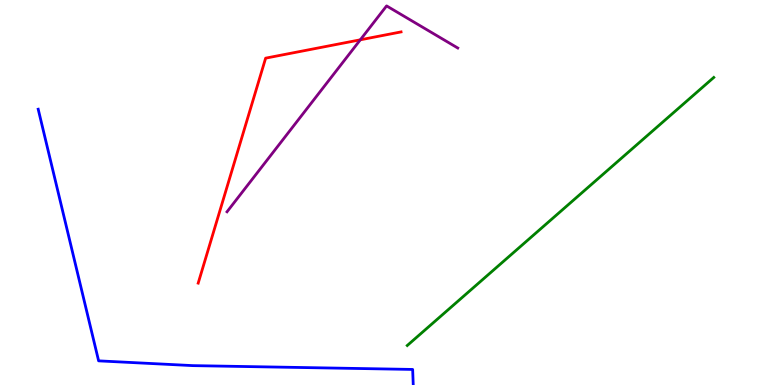[{'lines': ['blue', 'red'], 'intersections': []}, {'lines': ['green', 'red'], 'intersections': []}, {'lines': ['purple', 'red'], 'intersections': [{'x': 4.65, 'y': 8.97}]}, {'lines': ['blue', 'green'], 'intersections': []}, {'lines': ['blue', 'purple'], 'intersections': []}, {'lines': ['green', 'purple'], 'intersections': []}]